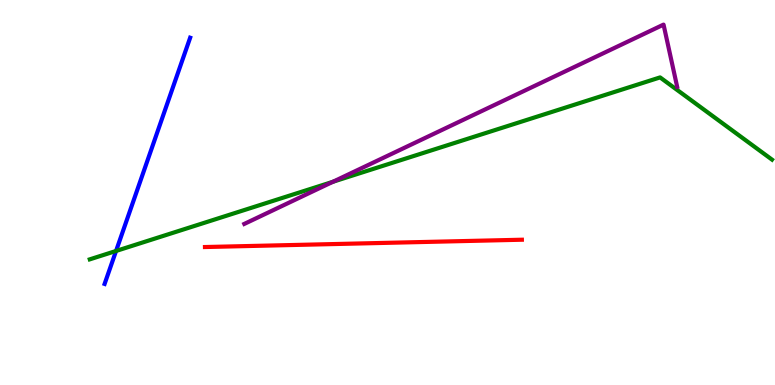[{'lines': ['blue', 'red'], 'intersections': []}, {'lines': ['green', 'red'], 'intersections': []}, {'lines': ['purple', 'red'], 'intersections': []}, {'lines': ['blue', 'green'], 'intersections': [{'x': 1.5, 'y': 3.48}]}, {'lines': ['blue', 'purple'], 'intersections': []}, {'lines': ['green', 'purple'], 'intersections': [{'x': 4.3, 'y': 5.28}]}]